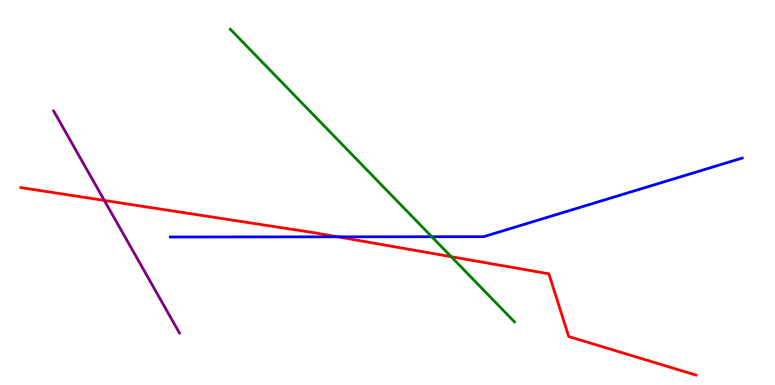[{'lines': ['blue', 'red'], 'intersections': [{'x': 4.36, 'y': 3.85}]}, {'lines': ['green', 'red'], 'intersections': [{'x': 5.82, 'y': 3.33}]}, {'lines': ['purple', 'red'], 'intersections': [{'x': 1.35, 'y': 4.79}]}, {'lines': ['blue', 'green'], 'intersections': [{'x': 5.57, 'y': 3.85}]}, {'lines': ['blue', 'purple'], 'intersections': []}, {'lines': ['green', 'purple'], 'intersections': []}]